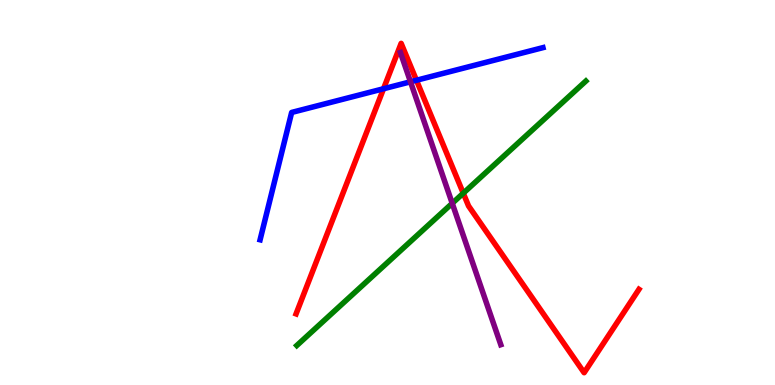[{'lines': ['blue', 'red'], 'intersections': [{'x': 4.95, 'y': 7.69}, {'x': 5.37, 'y': 7.92}]}, {'lines': ['green', 'red'], 'intersections': [{'x': 5.98, 'y': 4.98}]}, {'lines': ['purple', 'red'], 'intersections': []}, {'lines': ['blue', 'green'], 'intersections': []}, {'lines': ['blue', 'purple'], 'intersections': [{'x': 5.3, 'y': 7.88}]}, {'lines': ['green', 'purple'], 'intersections': [{'x': 5.84, 'y': 4.72}]}]